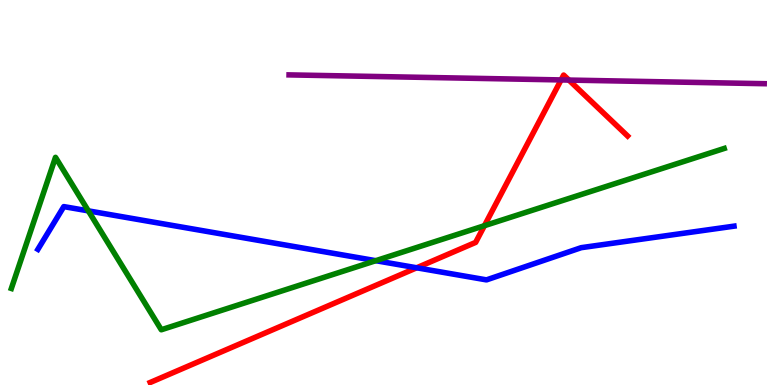[{'lines': ['blue', 'red'], 'intersections': [{'x': 5.38, 'y': 3.04}]}, {'lines': ['green', 'red'], 'intersections': [{'x': 6.25, 'y': 4.14}]}, {'lines': ['purple', 'red'], 'intersections': [{'x': 7.24, 'y': 7.92}, {'x': 7.34, 'y': 7.92}]}, {'lines': ['blue', 'green'], 'intersections': [{'x': 1.14, 'y': 4.52}, {'x': 4.85, 'y': 3.23}]}, {'lines': ['blue', 'purple'], 'intersections': []}, {'lines': ['green', 'purple'], 'intersections': []}]